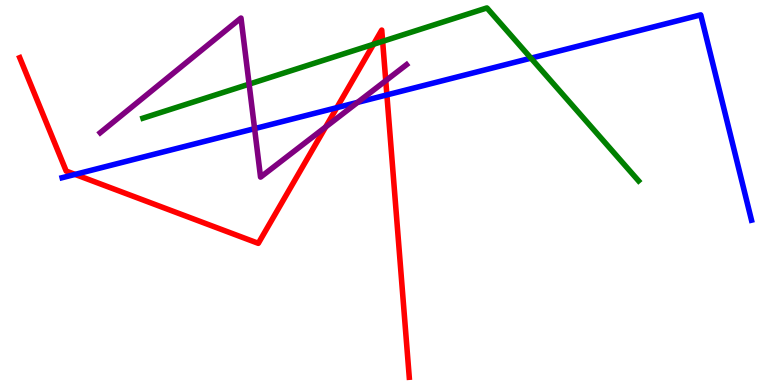[{'lines': ['blue', 'red'], 'intersections': [{'x': 0.969, 'y': 5.47}, {'x': 4.35, 'y': 7.2}, {'x': 4.99, 'y': 7.53}]}, {'lines': ['green', 'red'], 'intersections': [{'x': 4.82, 'y': 8.85}, {'x': 4.94, 'y': 8.93}]}, {'lines': ['purple', 'red'], 'intersections': [{'x': 4.2, 'y': 6.7}, {'x': 4.98, 'y': 7.9}]}, {'lines': ['blue', 'green'], 'intersections': [{'x': 6.85, 'y': 8.49}]}, {'lines': ['blue', 'purple'], 'intersections': [{'x': 3.29, 'y': 6.66}, {'x': 4.61, 'y': 7.34}]}, {'lines': ['green', 'purple'], 'intersections': [{'x': 3.21, 'y': 7.81}]}]